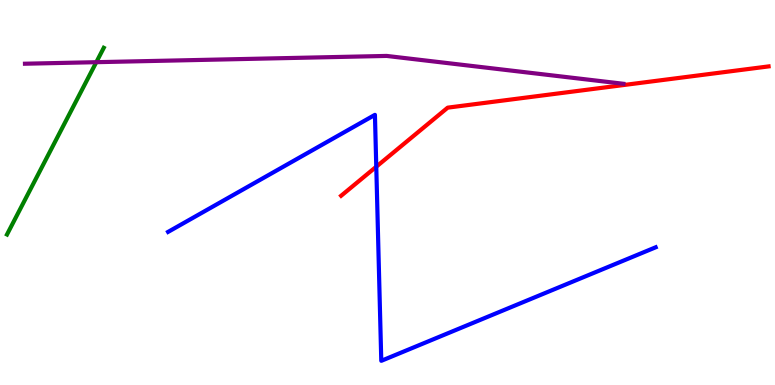[{'lines': ['blue', 'red'], 'intersections': [{'x': 4.86, 'y': 5.67}]}, {'lines': ['green', 'red'], 'intersections': []}, {'lines': ['purple', 'red'], 'intersections': []}, {'lines': ['blue', 'green'], 'intersections': []}, {'lines': ['blue', 'purple'], 'intersections': []}, {'lines': ['green', 'purple'], 'intersections': [{'x': 1.24, 'y': 8.38}]}]